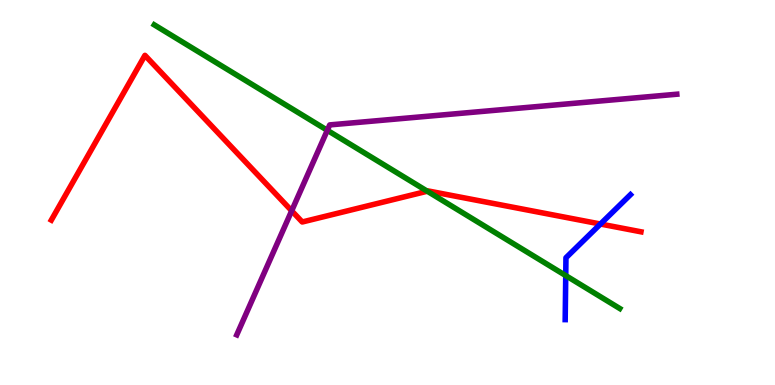[{'lines': ['blue', 'red'], 'intersections': [{'x': 7.75, 'y': 4.18}]}, {'lines': ['green', 'red'], 'intersections': [{'x': 5.51, 'y': 5.03}]}, {'lines': ['purple', 'red'], 'intersections': [{'x': 3.76, 'y': 4.52}]}, {'lines': ['blue', 'green'], 'intersections': [{'x': 7.3, 'y': 2.84}]}, {'lines': ['blue', 'purple'], 'intersections': []}, {'lines': ['green', 'purple'], 'intersections': [{'x': 4.22, 'y': 6.62}]}]